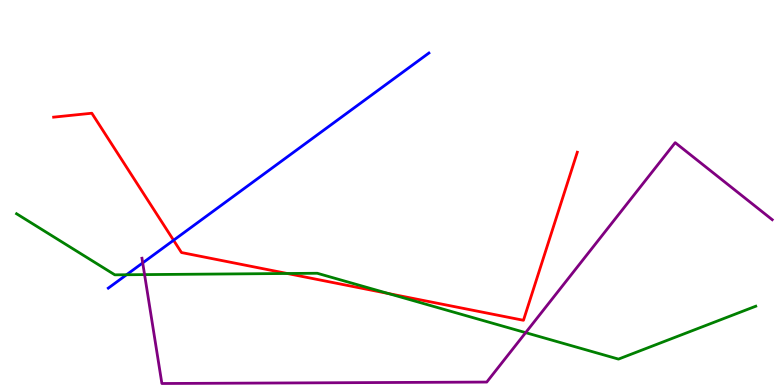[{'lines': ['blue', 'red'], 'intersections': [{'x': 2.24, 'y': 3.76}]}, {'lines': ['green', 'red'], 'intersections': [{'x': 3.71, 'y': 2.9}, {'x': 5.01, 'y': 2.38}]}, {'lines': ['purple', 'red'], 'intersections': []}, {'lines': ['blue', 'green'], 'intersections': [{'x': 1.63, 'y': 2.86}]}, {'lines': ['blue', 'purple'], 'intersections': [{'x': 1.84, 'y': 3.17}]}, {'lines': ['green', 'purple'], 'intersections': [{'x': 1.87, 'y': 2.87}, {'x': 6.78, 'y': 1.36}]}]